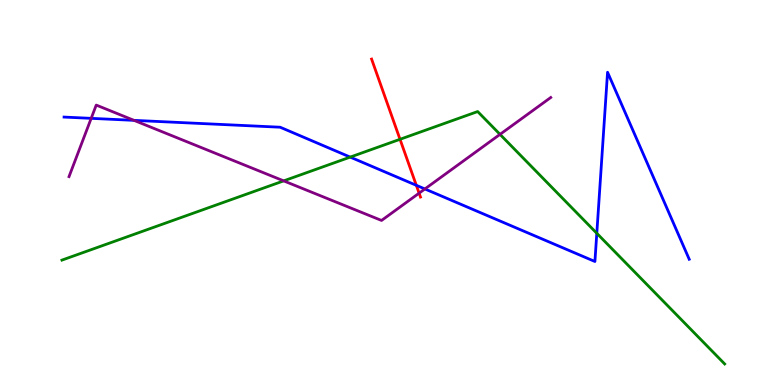[{'lines': ['blue', 'red'], 'intersections': [{'x': 5.37, 'y': 5.19}]}, {'lines': ['green', 'red'], 'intersections': [{'x': 5.16, 'y': 6.38}]}, {'lines': ['purple', 'red'], 'intersections': [{'x': 5.41, 'y': 4.98}]}, {'lines': ['blue', 'green'], 'intersections': [{'x': 4.52, 'y': 5.92}, {'x': 7.7, 'y': 3.94}]}, {'lines': ['blue', 'purple'], 'intersections': [{'x': 1.18, 'y': 6.93}, {'x': 1.73, 'y': 6.87}, {'x': 5.48, 'y': 5.09}]}, {'lines': ['green', 'purple'], 'intersections': [{'x': 3.66, 'y': 5.3}, {'x': 6.45, 'y': 6.51}]}]